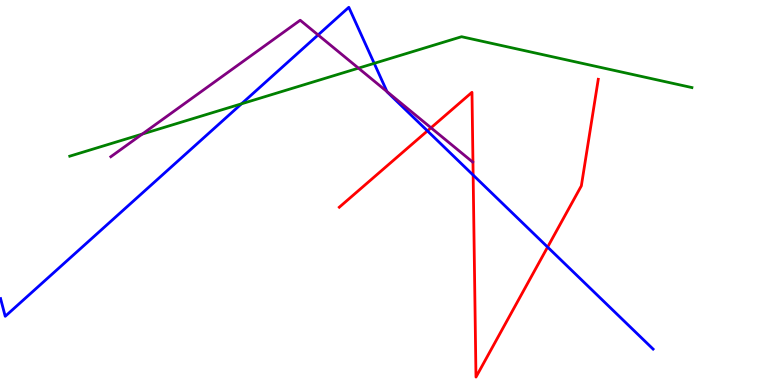[{'lines': ['blue', 'red'], 'intersections': [{'x': 5.52, 'y': 6.6}, {'x': 6.11, 'y': 5.45}, {'x': 7.07, 'y': 3.58}]}, {'lines': ['green', 'red'], 'intersections': []}, {'lines': ['purple', 'red'], 'intersections': [{'x': 5.56, 'y': 6.68}]}, {'lines': ['blue', 'green'], 'intersections': [{'x': 3.12, 'y': 7.3}, {'x': 4.83, 'y': 8.35}]}, {'lines': ['blue', 'purple'], 'intersections': [{'x': 4.1, 'y': 9.09}, {'x': 4.99, 'y': 7.62}]}, {'lines': ['green', 'purple'], 'intersections': [{'x': 1.84, 'y': 6.52}, {'x': 4.63, 'y': 8.23}]}]